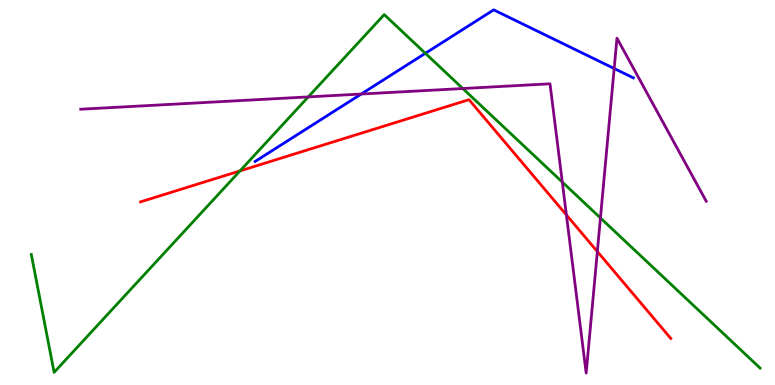[{'lines': ['blue', 'red'], 'intersections': []}, {'lines': ['green', 'red'], 'intersections': [{'x': 3.1, 'y': 5.56}]}, {'lines': ['purple', 'red'], 'intersections': [{'x': 7.31, 'y': 4.42}, {'x': 7.71, 'y': 3.47}]}, {'lines': ['blue', 'green'], 'intersections': [{'x': 5.49, 'y': 8.62}]}, {'lines': ['blue', 'purple'], 'intersections': [{'x': 4.66, 'y': 7.56}, {'x': 7.92, 'y': 8.22}]}, {'lines': ['green', 'purple'], 'intersections': [{'x': 3.98, 'y': 7.48}, {'x': 5.97, 'y': 7.7}, {'x': 7.26, 'y': 5.27}, {'x': 7.75, 'y': 4.34}]}]